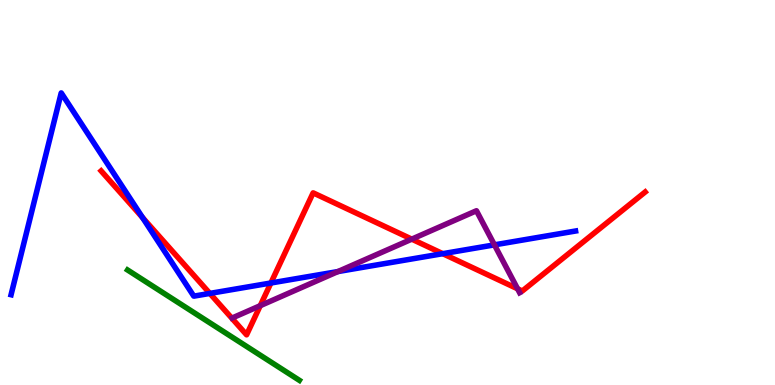[{'lines': ['blue', 'red'], 'intersections': [{'x': 1.84, 'y': 4.35}, {'x': 2.71, 'y': 2.38}, {'x': 3.5, 'y': 2.65}, {'x': 5.71, 'y': 3.41}]}, {'lines': ['green', 'red'], 'intersections': []}, {'lines': ['purple', 'red'], 'intersections': [{'x': 3.36, 'y': 2.06}, {'x': 5.31, 'y': 3.79}, {'x': 6.68, 'y': 2.5}]}, {'lines': ['blue', 'green'], 'intersections': []}, {'lines': ['blue', 'purple'], 'intersections': [{'x': 4.36, 'y': 2.95}, {'x': 6.38, 'y': 3.64}]}, {'lines': ['green', 'purple'], 'intersections': []}]